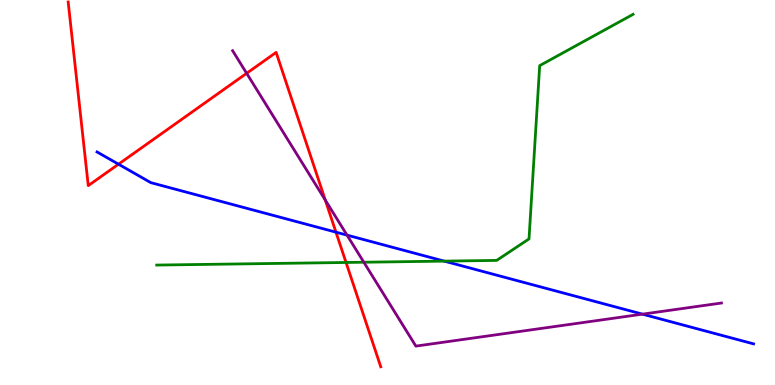[{'lines': ['blue', 'red'], 'intersections': [{'x': 1.53, 'y': 5.74}, {'x': 4.33, 'y': 3.97}]}, {'lines': ['green', 'red'], 'intersections': [{'x': 4.47, 'y': 3.18}]}, {'lines': ['purple', 'red'], 'intersections': [{'x': 3.18, 'y': 8.1}, {'x': 4.2, 'y': 4.8}]}, {'lines': ['blue', 'green'], 'intersections': [{'x': 5.73, 'y': 3.22}]}, {'lines': ['blue', 'purple'], 'intersections': [{'x': 4.48, 'y': 3.89}, {'x': 8.29, 'y': 1.84}]}, {'lines': ['green', 'purple'], 'intersections': [{'x': 4.69, 'y': 3.19}]}]